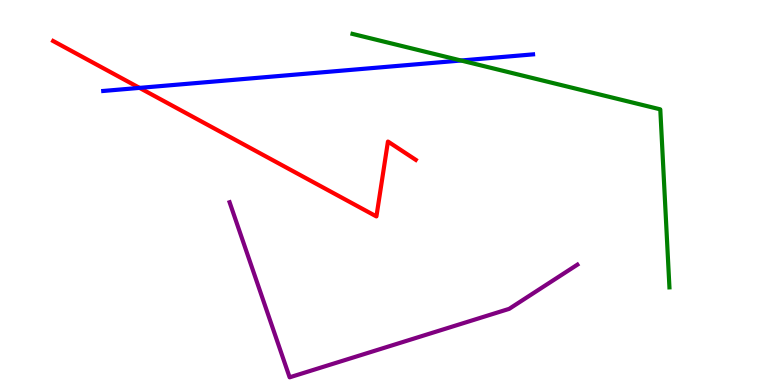[{'lines': ['blue', 'red'], 'intersections': [{'x': 1.8, 'y': 7.72}]}, {'lines': ['green', 'red'], 'intersections': []}, {'lines': ['purple', 'red'], 'intersections': []}, {'lines': ['blue', 'green'], 'intersections': [{'x': 5.95, 'y': 8.43}]}, {'lines': ['blue', 'purple'], 'intersections': []}, {'lines': ['green', 'purple'], 'intersections': []}]